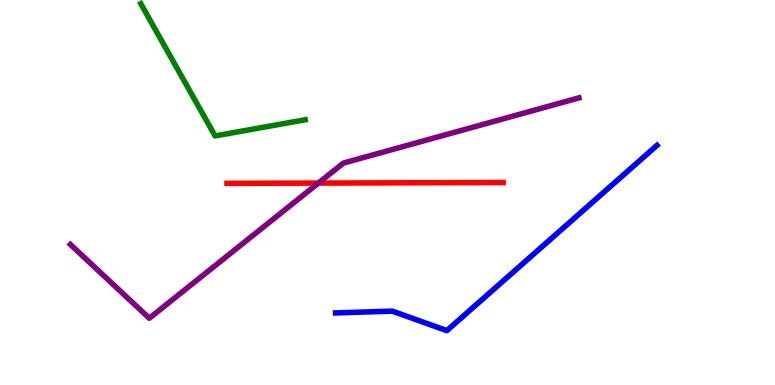[{'lines': ['blue', 'red'], 'intersections': []}, {'lines': ['green', 'red'], 'intersections': []}, {'lines': ['purple', 'red'], 'intersections': [{'x': 4.11, 'y': 5.24}]}, {'lines': ['blue', 'green'], 'intersections': []}, {'lines': ['blue', 'purple'], 'intersections': []}, {'lines': ['green', 'purple'], 'intersections': []}]